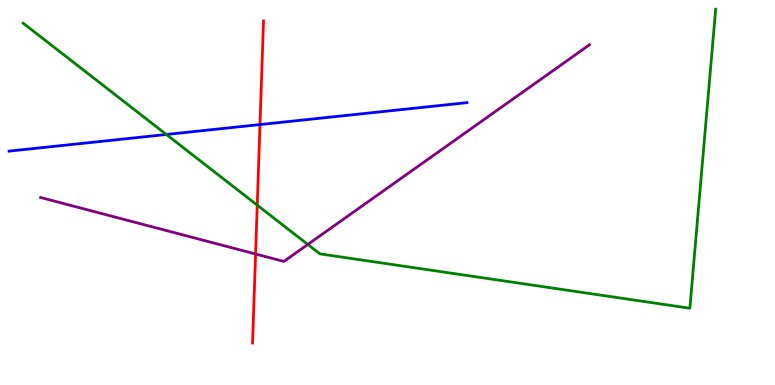[{'lines': ['blue', 'red'], 'intersections': [{'x': 3.35, 'y': 6.76}]}, {'lines': ['green', 'red'], 'intersections': [{'x': 3.32, 'y': 4.67}]}, {'lines': ['purple', 'red'], 'intersections': [{'x': 3.3, 'y': 3.4}]}, {'lines': ['blue', 'green'], 'intersections': [{'x': 2.15, 'y': 6.51}]}, {'lines': ['blue', 'purple'], 'intersections': []}, {'lines': ['green', 'purple'], 'intersections': [{'x': 3.97, 'y': 3.65}]}]